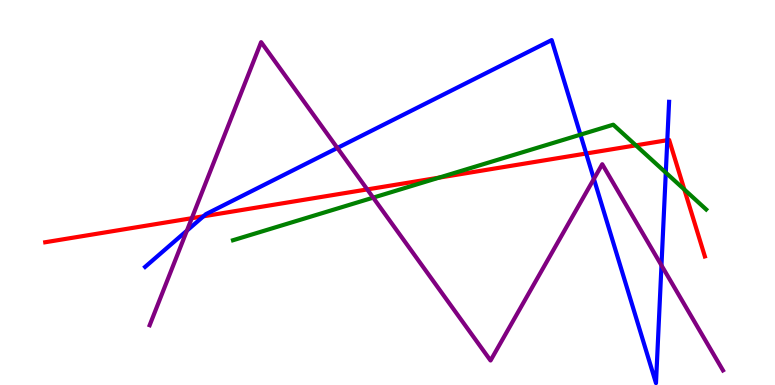[{'lines': ['blue', 'red'], 'intersections': [{'x': 2.63, 'y': 4.38}, {'x': 7.56, 'y': 6.01}, {'x': 8.61, 'y': 6.36}]}, {'lines': ['green', 'red'], 'intersections': [{'x': 5.66, 'y': 5.39}, {'x': 8.21, 'y': 6.22}, {'x': 8.83, 'y': 5.08}]}, {'lines': ['purple', 'red'], 'intersections': [{'x': 2.47, 'y': 4.33}, {'x': 4.74, 'y': 5.08}]}, {'lines': ['blue', 'green'], 'intersections': [{'x': 7.49, 'y': 6.5}, {'x': 8.59, 'y': 5.52}]}, {'lines': ['blue', 'purple'], 'intersections': [{'x': 2.41, 'y': 4.01}, {'x': 4.35, 'y': 6.16}, {'x': 7.66, 'y': 5.35}, {'x': 8.54, 'y': 3.11}]}, {'lines': ['green', 'purple'], 'intersections': [{'x': 4.82, 'y': 4.87}]}]